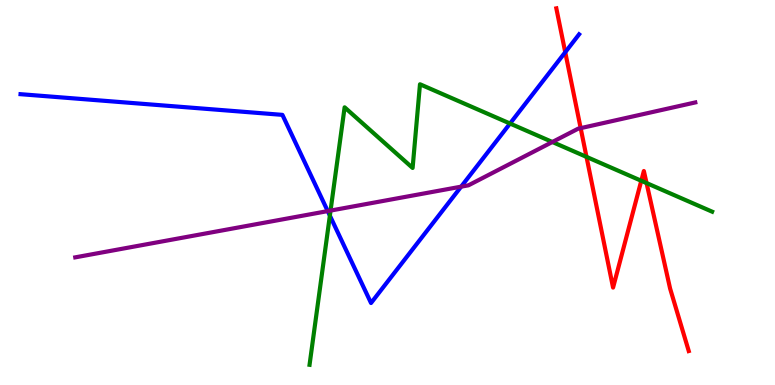[{'lines': ['blue', 'red'], 'intersections': [{'x': 7.29, 'y': 8.64}]}, {'lines': ['green', 'red'], 'intersections': [{'x': 7.57, 'y': 5.93}, {'x': 8.27, 'y': 5.3}, {'x': 8.34, 'y': 5.24}]}, {'lines': ['purple', 'red'], 'intersections': [{'x': 7.49, 'y': 6.67}]}, {'lines': ['blue', 'green'], 'intersections': [{'x': 4.26, 'y': 4.4}, {'x': 6.58, 'y': 6.79}]}, {'lines': ['blue', 'purple'], 'intersections': [{'x': 4.23, 'y': 4.52}, {'x': 5.95, 'y': 5.15}]}, {'lines': ['green', 'purple'], 'intersections': [{'x': 4.27, 'y': 4.53}, {'x': 7.13, 'y': 6.31}]}]